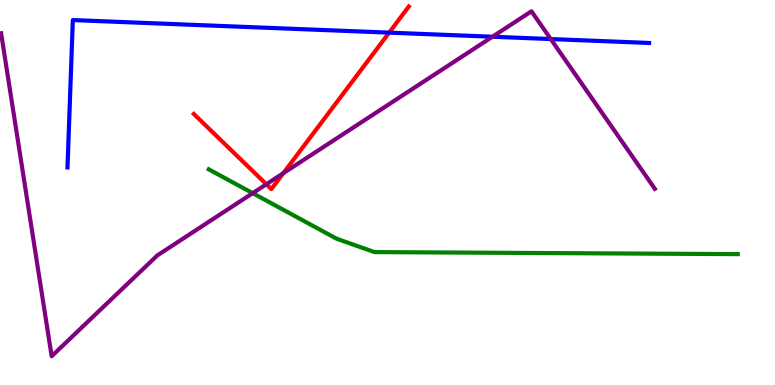[{'lines': ['blue', 'red'], 'intersections': [{'x': 5.02, 'y': 9.15}]}, {'lines': ['green', 'red'], 'intersections': []}, {'lines': ['purple', 'red'], 'intersections': [{'x': 3.44, 'y': 5.21}, {'x': 3.66, 'y': 5.5}]}, {'lines': ['blue', 'green'], 'intersections': []}, {'lines': ['blue', 'purple'], 'intersections': [{'x': 6.35, 'y': 9.05}, {'x': 7.11, 'y': 8.99}]}, {'lines': ['green', 'purple'], 'intersections': [{'x': 3.26, 'y': 4.98}]}]